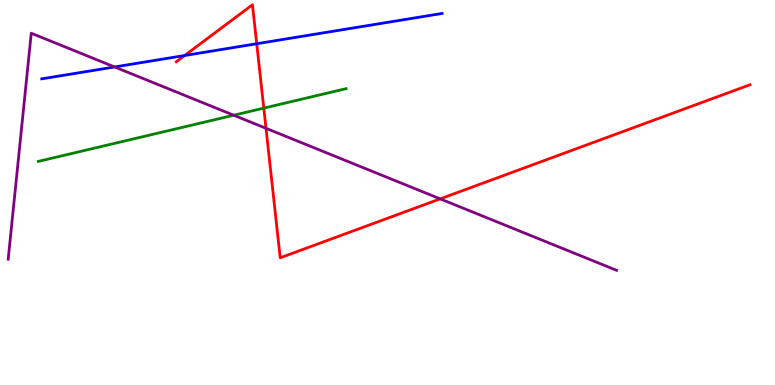[{'lines': ['blue', 'red'], 'intersections': [{'x': 2.38, 'y': 8.56}, {'x': 3.31, 'y': 8.86}]}, {'lines': ['green', 'red'], 'intersections': [{'x': 3.4, 'y': 7.19}]}, {'lines': ['purple', 'red'], 'intersections': [{'x': 3.43, 'y': 6.67}, {'x': 5.68, 'y': 4.83}]}, {'lines': ['blue', 'green'], 'intersections': []}, {'lines': ['blue', 'purple'], 'intersections': [{'x': 1.48, 'y': 8.26}]}, {'lines': ['green', 'purple'], 'intersections': [{'x': 3.02, 'y': 7.01}]}]